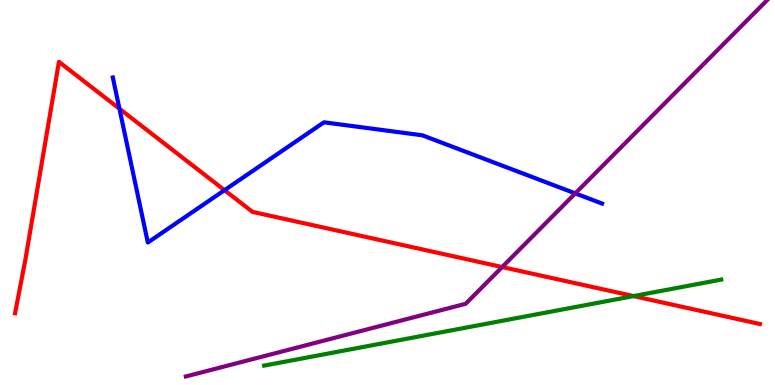[{'lines': ['blue', 'red'], 'intersections': [{'x': 1.54, 'y': 7.18}, {'x': 2.9, 'y': 5.06}]}, {'lines': ['green', 'red'], 'intersections': [{'x': 8.17, 'y': 2.31}]}, {'lines': ['purple', 'red'], 'intersections': [{'x': 6.48, 'y': 3.06}]}, {'lines': ['blue', 'green'], 'intersections': []}, {'lines': ['blue', 'purple'], 'intersections': [{'x': 7.42, 'y': 4.98}]}, {'lines': ['green', 'purple'], 'intersections': []}]